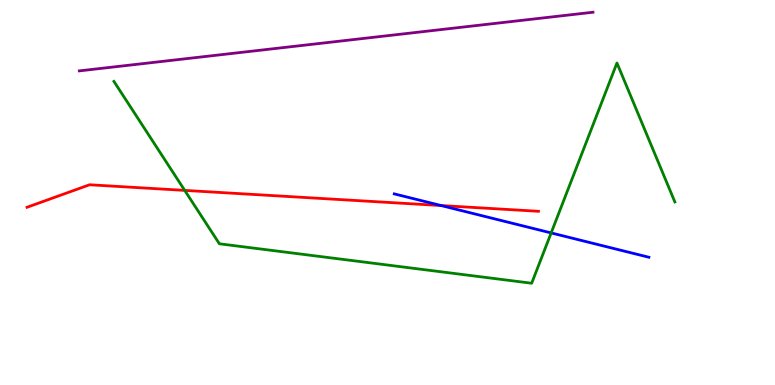[{'lines': ['blue', 'red'], 'intersections': [{'x': 5.69, 'y': 4.66}]}, {'lines': ['green', 'red'], 'intersections': [{'x': 2.38, 'y': 5.05}]}, {'lines': ['purple', 'red'], 'intersections': []}, {'lines': ['blue', 'green'], 'intersections': [{'x': 7.11, 'y': 3.95}]}, {'lines': ['blue', 'purple'], 'intersections': []}, {'lines': ['green', 'purple'], 'intersections': []}]